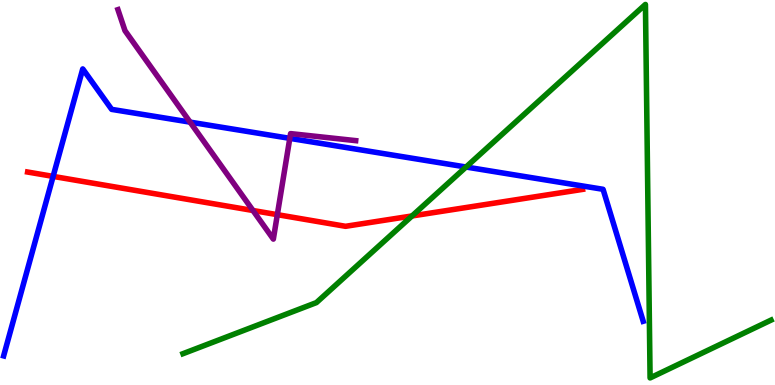[{'lines': ['blue', 'red'], 'intersections': [{'x': 0.685, 'y': 5.42}]}, {'lines': ['green', 'red'], 'intersections': [{'x': 5.32, 'y': 4.39}]}, {'lines': ['purple', 'red'], 'intersections': [{'x': 3.26, 'y': 4.53}, {'x': 3.58, 'y': 4.42}]}, {'lines': ['blue', 'green'], 'intersections': [{'x': 6.01, 'y': 5.66}]}, {'lines': ['blue', 'purple'], 'intersections': [{'x': 2.45, 'y': 6.83}, {'x': 3.74, 'y': 6.41}]}, {'lines': ['green', 'purple'], 'intersections': []}]